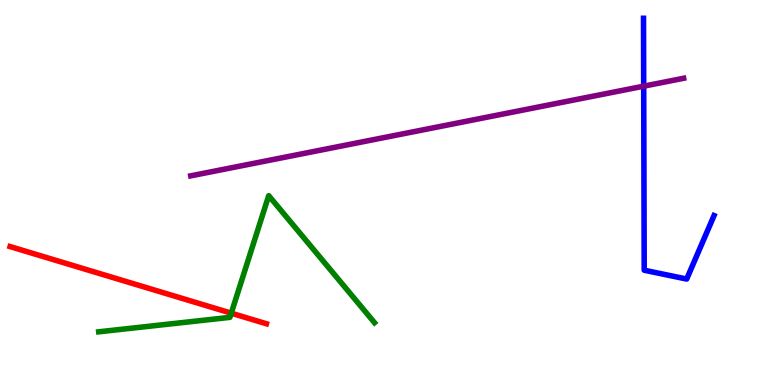[{'lines': ['blue', 'red'], 'intersections': []}, {'lines': ['green', 'red'], 'intersections': [{'x': 2.98, 'y': 1.87}]}, {'lines': ['purple', 'red'], 'intersections': []}, {'lines': ['blue', 'green'], 'intersections': []}, {'lines': ['blue', 'purple'], 'intersections': [{'x': 8.31, 'y': 7.76}]}, {'lines': ['green', 'purple'], 'intersections': []}]